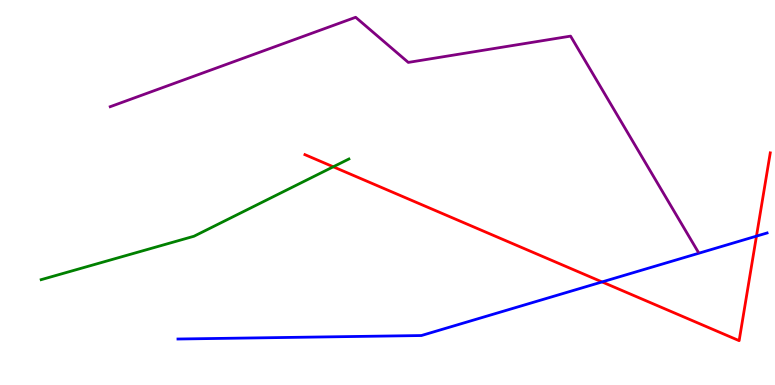[{'lines': ['blue', 'red'], 'intersections': [{'x': 7.77, 'y': 2.68}, {'x': 9.76, 'y': 3.87}]}, {'lines': ['green', 'red'], 'intersections': [{'x': 4.3, 'y': 5.67}]}, {'lines': ['purple', 'red'], 'intersections': []}, {'lines': ['blue', 'green'], 'intersections': []}, {'lines': ['blue', 'purple'], 'intersections': []}, {'lines': ['green', 'purple'], 'intersections': []}]